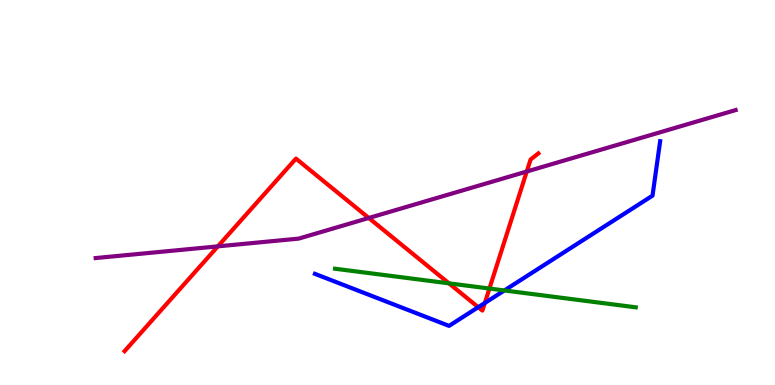[{'lines': ['blue', 'red'], 'intersections': [{'x': 6.17, 'y': 2.02}, {'x': 6.26, 'y': 2.13}]}, {'lines': ['green', 'red'], 'intersections': [{'x': 5.79, 'y': 2.64}, {'x': 6.32, 'y': 2.51}]}, {'lines': ['purple', 'red'], 'intersections': [{'x': 2.81, 'y': 3.6}, {'x': 4.76, 'y': 4.34}, {'x': 6.8, 'y': 5.54}]}, {'lines': ['blue', 'green'], 'intersections': [{'x': 6.51, 'y': 2.46}]}, {'lines': ['blue', 'purple'], 'intersections': []}, {'lines': ['green', 'purple'], 'intersections': []}]